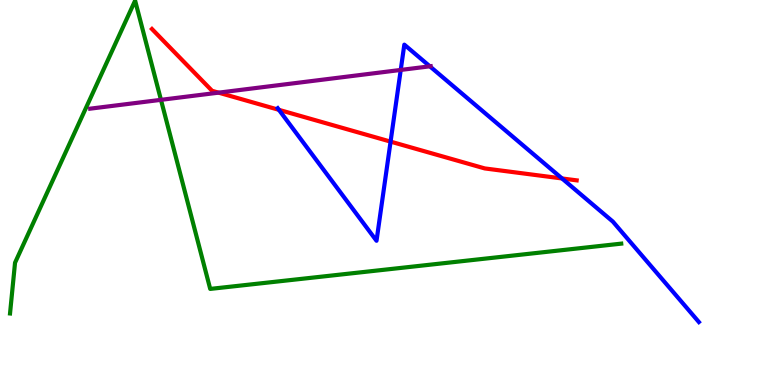[{'lines': ['blue', 'red'], 'intersections': [{'x': 3.6, 'y': 7.15}, {'x': 5.04, 'y': 6.32}, {'x': 7.25, 'y': 5.36}]}, {'lines': ['green', 'red'], 'intersections': []}, {'lines': ['purple', 'red'], 'intersections': [{'x': 2.82, 'y': 7.59}]}, {'lines': ['blue', 'green'], 'intersections': []}, {'lines': ['blue', 'purple'], 'intersections': [{'x': 5.17, 'y': 8.18}, {'x': 5.55, 'y': 8.28}]}, {'lines': ['green', 'purple'], 'intersections': [{'x': 2.08, 'y': 7.41}]}]